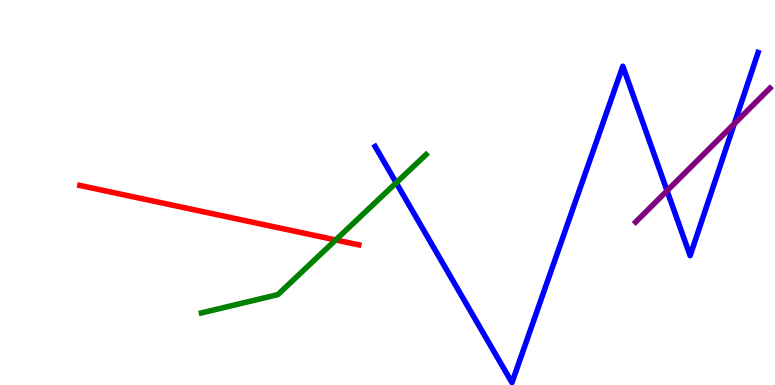[{'lines': ['blue', 'red'], 'intersections': []}, {'lines': ['green', 'red'], 'intersections': [{'x': 4.33, 'y': 3.77}]}, {'lines': ['purple', 'red'], 'intersections': []}, {'lines': ['blue', 'green'], 'intersections': [{'x': 5.11, 'y': 5.25}]}, {'lines': ['blue', 'purple'], 'intersections': [{'x': 8.61, 'y': 5.05}, {'x': 9.47, 'y': 6.78}]}, {'lines': ['green', 'purple'], 'intersections': []}]